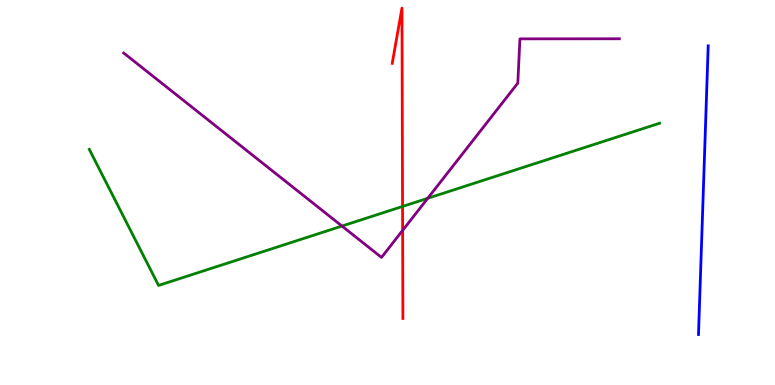[{'lines': ['blue', 'red'], 'intersections': []}, {'lines': ['green', 'red'], 'intersections': [{'x': 5.19, 'y': 4.64}]}, {'lines': ['purple', 'red'], 'intersections': [{'x': 5.2, 'y': 4.02}]}, {'lines': ['blue', 'green'], 'intersections': []}, {'lines': ['blue', 'purple'], 'intersections': []}, {'lines': ['green', 'purple'], 'intersections': [{'x': 4.41, 'y': 4.13}, {'x': 5.52, 'y': 4.85}]}]